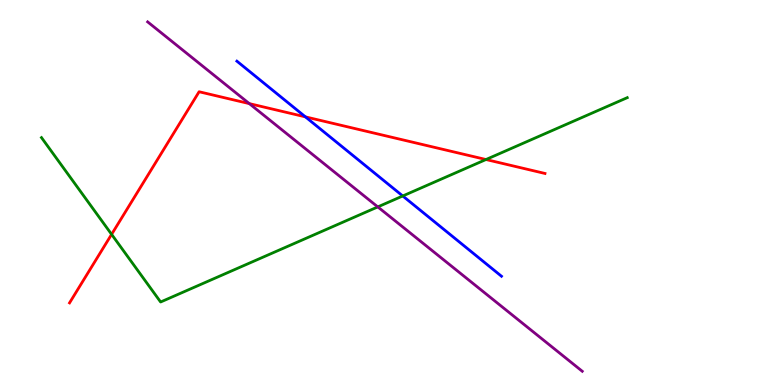[{'lines': ['blue', 'red'], 'intersections': [{'x': 3.94, 'y': 6.96}]}, {'lines': ['green', 'red'], 'intersections': [{'x': 1.44, 'y': 3.91}, {'x': 6.27, 'y': 5.86}]}, {'lines': ['purple', 'red'], 'intersections': [{'x': 3.22, 'y': 7.31}]}, {'lines': ['blue', 'green'], 'intersections': [{'x': 5.2, 'y': 4.91}]}, {'lines': ['blue', 'purple'], 'intersections': []}, {'lines': ['green', 'purple'], 'intersections': [{'x': 4.87, 'y': 4.63}]}]